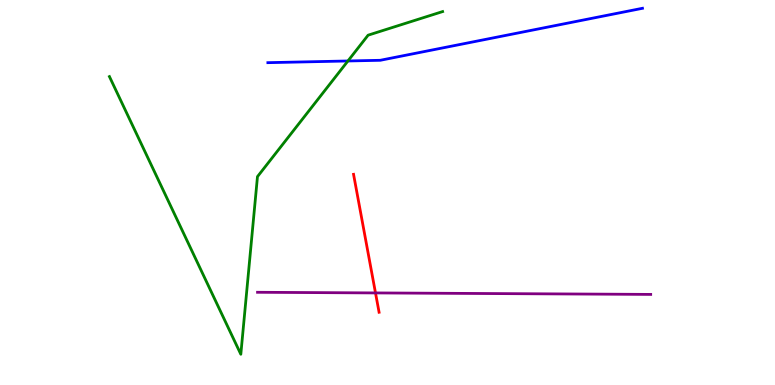[{'lines': ['blue', 'red'], 'intersections': []}, {'lines': ['green', 'red'], 'intersections': []}, {'lines': ['purple', 'red'], 'intersections': [{'x': 4.85, 'y': 2.39}]}, {'lines': ['blue', 'green'], 'intersections': [{'x': 4.49, 'y': 8.42}]}, {'lines': ['blue', 'purple'], 'intersections': []}, {'lines': ['green', 'purple'], 'intersections': []}]